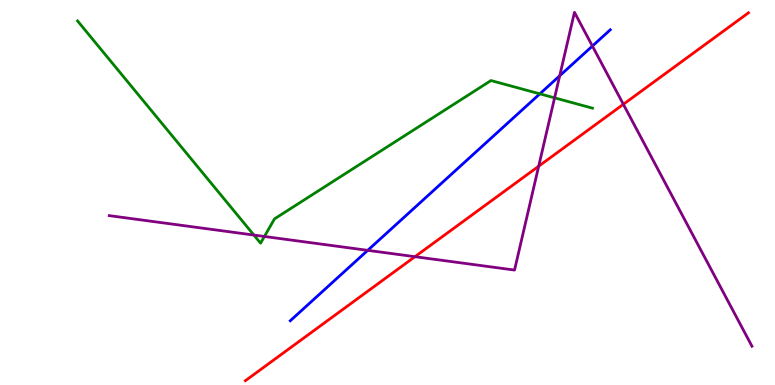[{'lines': ['blue', 'red'], 'intersections': []}, {'lines': ['green', 'red'], 'intersections': []}, {'lines': ['purple', 'red'], 'intersections': [{'x': 5.35, 'y': 3.33}, {'x': 6.95, 'y': 5.68}, {'x': 8.04, 'y': 7.29}]}, {'lines': ['blue', 'green'], 'intersections': [{'x': 6.97, 'y': 7.56}]}, {'lines': ['blue', 'purple'], 'intersections': [{'x': 4.74, 'y': 3.5}, {'x': 7.22, 'y': 8.03}, {'x': 7.64, 'y': 8.8}]}, {'lines': ['green', 'purple'], 'intersections': [{'x': 3.28, 'y': 3.89}, {'x': 3.41, 'y': 3.86}, {'x': 7.16, 'y': 7.46}]}]